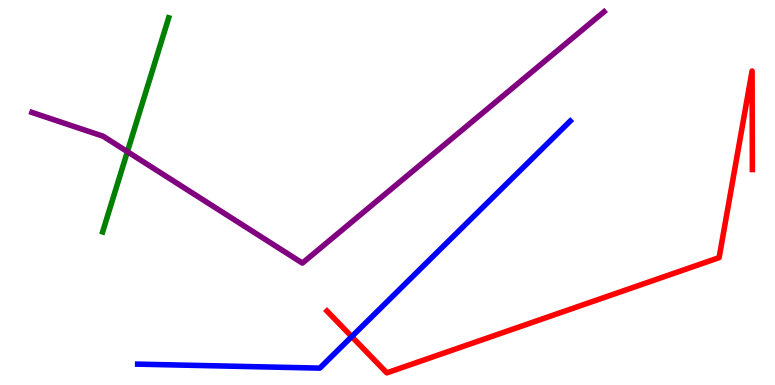[{'lines': ['blue', 'red'], 'intersections': [{'x': 4.54, 'y': 1.26}]}, {'lines': ['green', 'red'], 'intersections': []}, {'lines': ['purple', 'red'], 'intersections': []}, {'lines': ['blue', 'green'], 'intersections': []}, {'lines': ['blue', 'purple'], 'intersections': []}, {'lines': ['green', 'purple'], 'intersections': [{'x': 1.64, 'y': 6.06}]}]